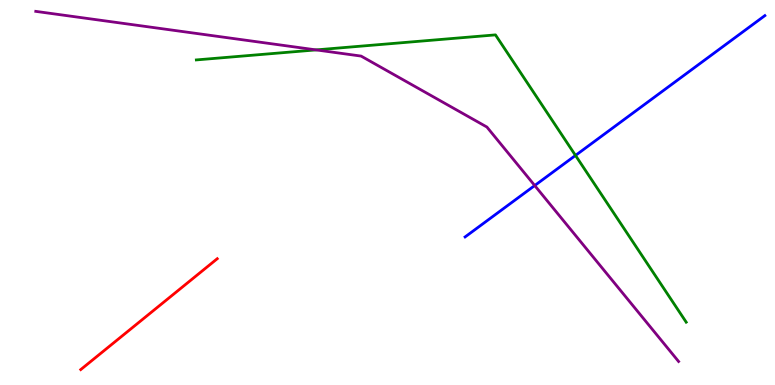[{'lines': ['blue', 'red'], 'intersections': []}, {'lines': ['green', 'red'], 'intersections': []}, {'lines': ['purple', 'red'], 'intersections': []}, {'lines': ['blue', 'green'], 'intersections': [{'x': 7.43, 'y': 5.96}]}, {'lines': ['blue', 'purple'], 'intersections': [{'x': 6.9, 'y': 5.18}]}, {'lines': ['green', 'purple'], 'intersections': [{'x': 4.08, 'y': 8.7}]}]